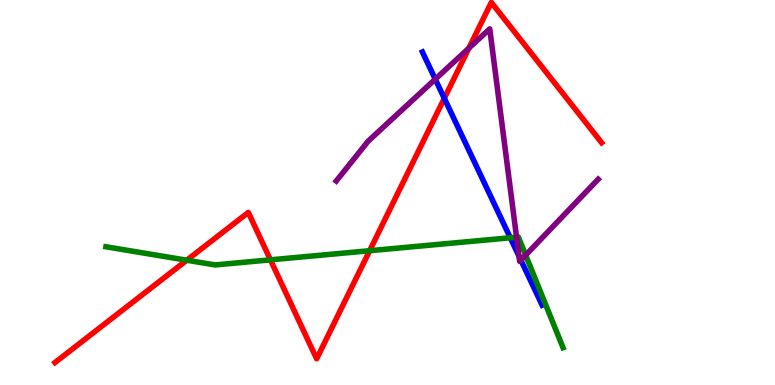[{'lines': ['blue', 'red'], 'intersections': [{'x': 5.73, 'y': 7.45}]}, {'lines': ['green', 'red'], 'intersections': [{'x': 2.41, 'y': 3.24}, {'x': 3.49, 'y': 3.25}, {'x': 4.77, 'y': 3.49}]}, {'lines': ['purple', 'red'], 'intersections': [{'x': 6.05, 'y': 8.75}]}, {'lines': ['blue', 'green'], 'intersections': [{'x': 6.58, 'y': 3.82}]}, {'lines': ['blue', 'purple'], 'intersections': [{'x': 5.62, 'y': 7.94}, {'x': 6.7, 'y': 3.35}, {'x': 6.72, 'y': 3.24}]}, {'lines': ['green', 'purple'], 'intersections': [{'x': 6.67, 'y': 3.84}, {'x': 6.78, 'y': 3.37}]}]